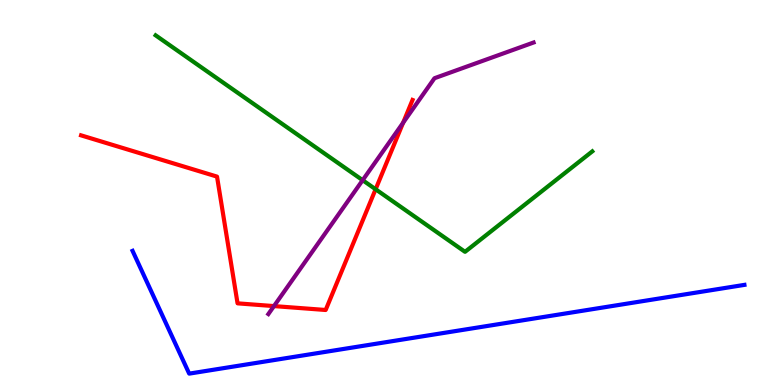[{'lines': ['blue', 'red'], 'intersections': []}, {'lines': ['green', 'red'], 'intersections': [{'x': 4.85, 'y': 5.08}]}, {'lines': ['purple', 'red'], 'intersections': [{'x': 3.54, 'y': 2.05}, {'x': 5.2, 'y': 6.81}]}, {'lines': ['blue', 'green'], 'intersections': []}, {'lines': ['blue', 'purple'], 'intersections': []}, {'lines': ['green', 'purple'], 'intersections': [{'x': 4.68, 'y': 5.32}]}]